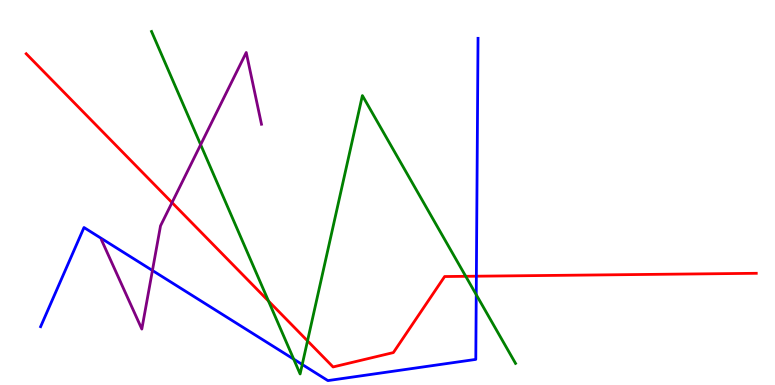[{'lines': ['blue', 'red'], 'intersections': [{'x': 6.15, 'y': 2.83}]}, {'lines': ['green', 'red'], 'intersections': [{'x': 3.46, 'y': 2.18}, {'x': 3.97, 'y': 1.15}, {'x': 6.01, 'y': 2.82}]}, {'lines': ['purple', 'red'], 'intersections': [{'x': 2.22, 'y': 4.74}]}, {'lines': ['blue', 'green'], 'intersections': [{'x': 3.79, 'y': 0.672}, {'x': 3.9, 'y': 0.532}, {'x': 6.15, 'y': 2.35}]}, {'lines': ['blue', 'purple'], 'intersections': [{'x': 1.97, 'y': 2.97}]}, {'lines': ['green', 'purple'], 'intersections': [{'x': 2.59, 'y': 6.24}]}]